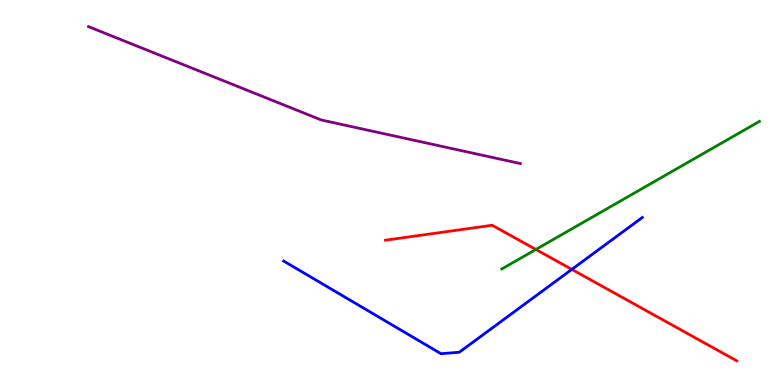[{'lines': ['blue', 'red'], 'intersections': [{'x': 7.38, 'y': 3.0}]}, {'lines': ['green', 'red'], 'intersections': [{'x': 6.91, 'y': 3.52}]}, {'lines': ['purple', 'red'], 'intersections': []}, {'lines': ['blue', 'green'], 'intersections': []}, {'lines': ['blue', 'purple'], 'intersections': []}, {'lines': ['green', 'purple'], 'intersections': []}]